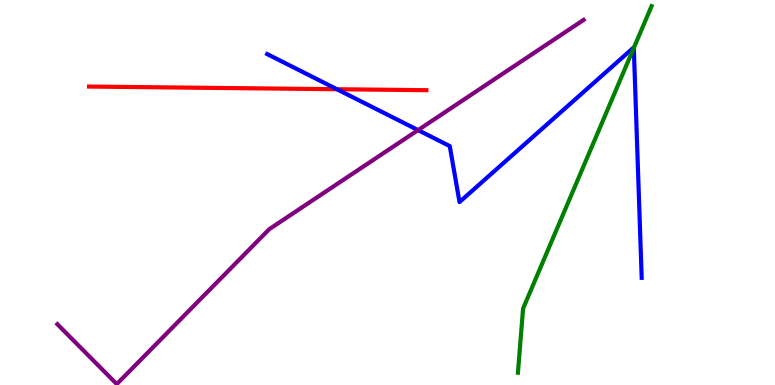[{'lines': ['blue', 'red'], 'intersections': [{'x': 4.35, 'y': 7.68}]}, {'lines': ['green', 'red'], 'intersections': []}, {'lines': ['purple', 'red'], 'intersections': []}, {'lines': ['blue', 'green'], 'intersections': [{'x': 8.18, 'y': 8.75}]}, {'lines': ['blue', 'purple'], 'intersections': [{'x': 5.39, 'y': 6.62}]}, {'lines': ['green', 'purple'], 'intersections': []}]